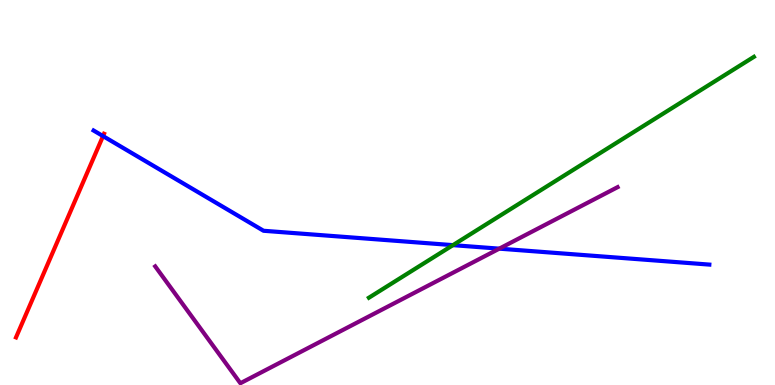[{'lines': ['blue', 'red'], 'intersections': [{'x': 1.33, 'y': 6.47}]}, {'lines': ['green', 'red'], 'intersections': []}, {'lines': ['purple', 'red'], 'intersections': []}, {'lines': ['blue', 'green'], 'intersections': [{'x': 5.84, 'y': 3.63}]}, {'lines': ['blue', 'purple'], 'intersections': [{'x': 6.44, 'y': 3.54}]}, {'lines': ['green', 'purple'], 'intersections': []}]